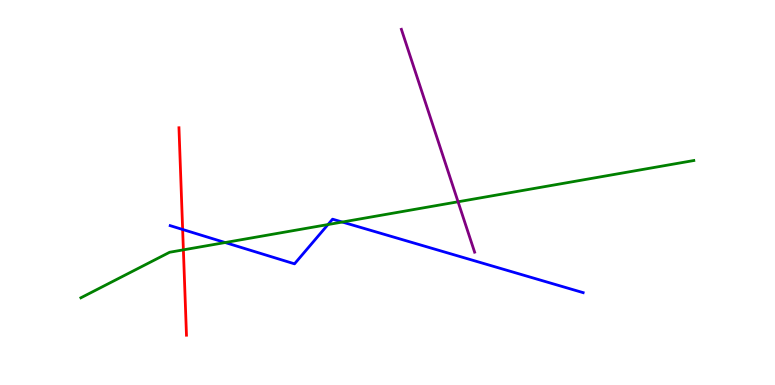[{'lines': ['blue', 'red'], 'intersections': [{'x': 2.36, 'y': 4.04}]}, {'lines': ['green', 'red'], 'intersections': [{'x': 2.37, 'y': 3.51}]}, {'lines': ['purple', 'red'], 'intersections': []}, {'lines': ['blue', 'green'], 'intersections': [{'x': 2.91, 'y': 3.7}, {'x': 4.23, 'y': 4.17}, {'x': 4.42, 'y': 4.23}]}, {'lines': ['blue', 'purple'], 'intersections': []}, {'lines': ['green', 'purple'], 'intersections': [{'x': 5.91, 'y': 4.76}]}]